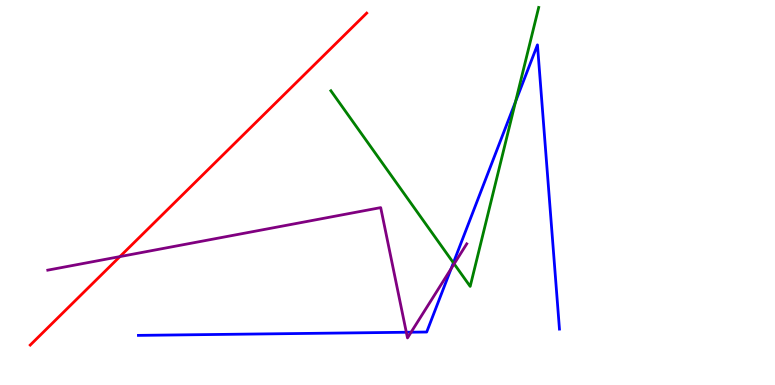[{'lines': ['blue', 'red'], 'intersections': []}, {'lines': ['green', 'red'], 'intersections': []}, {'lines': ['purple', 'red'], 'intersections': [{'x': 1.55, 'y': 3.34}]}, {'lines': ['blue', 'green'], 'intersections': [{'x': 5.85, 'y': 3.17}, {'x': 6.65, 'y': 7.36}]}, {'lines': ['blue', 'purple'], 'intersections': [{'x': 5.24, 'y': 1.37}, {'x': 5.3, 'y': 1.37}, {'x': 5.82, 'y': 3.02}]}, {'lines': ['green', 'purple'], 'intersections': [{'x': 5.86, 'y': 3.15}]}]